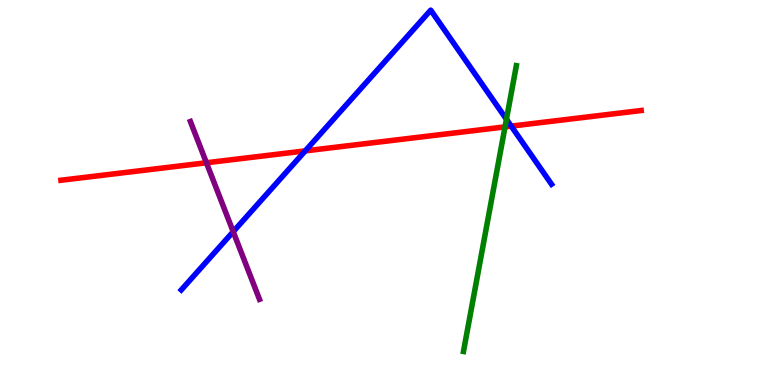[{'lines': ['blue', 'red'], 'intersections': [{'x': 3.94, 'y': 6.08}, {'x': 6.6, 'y': 6.72}]}, {'lines': ['green', 'red'], 'intersections': [{'x': 6.52, 'y': 6.7}]}, {'lines': ['purple', 'red'], 'intersections': [{'x': 2.66, 'y': 5.77}]}, {'lines': ['blue', 'green'], 'intersections': [{'x': 6.53, 'y': 6.9}]}, {'lines': ['blue', 'purple'], 'intersections': [{'x': 3.01, 'y': 3.98}]}, {'lines': ['green', 'purple'], 'intersections': []}]